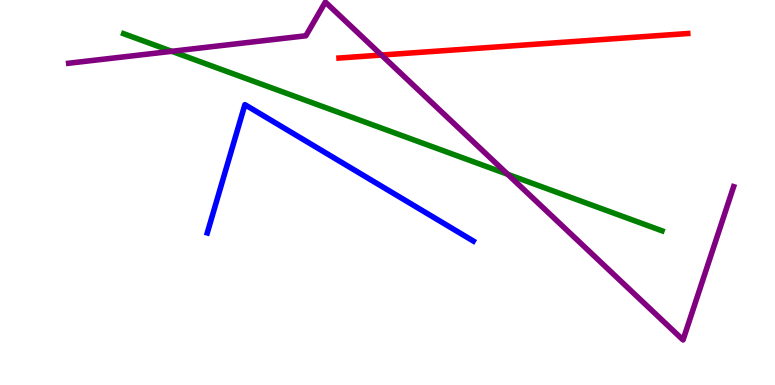[{'lines': ['blue', 'red'], 'intersections': []}, {'lines': ['green', 'red'], 'intersections': []}, {'lines': ['purple', 'red'], 'intersections': [{'x': 4.92, 'y': 8.57}]}, {'lines': ['blue', 'green'], 'intersections': []}, {'lines': ['blue', 'purple'], 'intersections': []}, {'lines': ['green', 'purple'], 'intersections': [{'x': 2.22, 'y': 8.67}, {'x': 6.55, 'y': 5.47}]}]